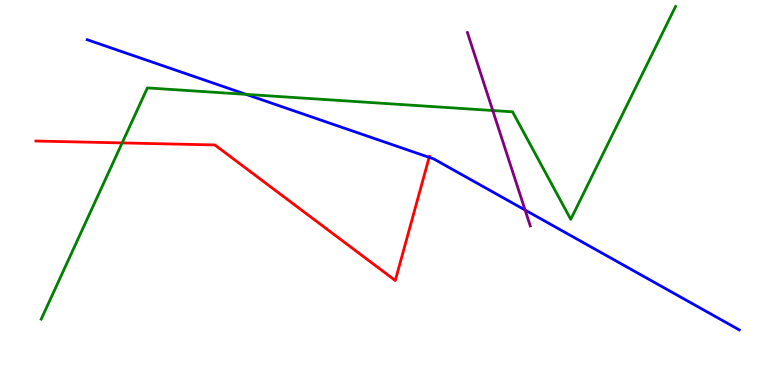[{'lines': ['blue', 'red'], 'intersections': [{'x': 5.54, 'y': 5.91}]}, {'lines': ['green', 'red'], 'intersections': [{'x': 1.58, 'y': 6.29}]}, {'lines': ['purple', 'red'], 'intersections': []}, {'lines': ['blue', 'green'], 'intersections': [{'x': 3.18, 'y': 7.55}]}, {'lines': ['blue', 'purple'], 'intersections': [{'x': 6.78, 'y': 4.54}]}, {'lines': ['green', 'purple'], 'intersections': [{'x': 6.36, 'y': 7.13}]}]